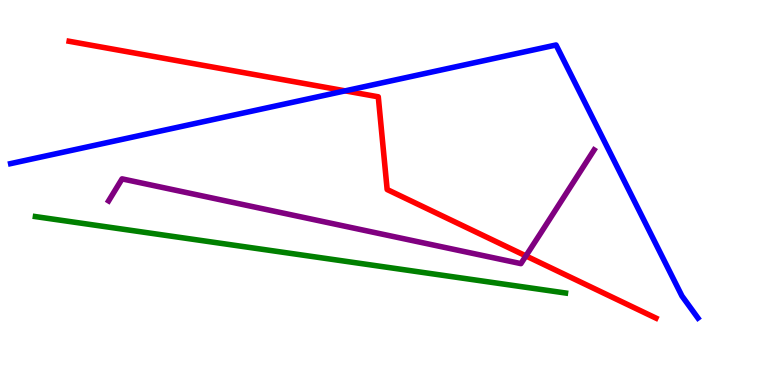[{'lines': ['blue', 'red'], 'intersections': [{'x': 4.45, 'y': 7.64}]}, {'lines': ['green', 'red'], 'intersections': []}, {'lines': ['purple', 'red'], 'intersections': [{'x': 6.79, 'y': 3.35}]}, {'lines': ['blue', 'green'], 'intersections': []}, {'lines': ['blue', 'purple'], 'intersections': []}, {'lines': ['green', 'purple'], 'intersections': []}]